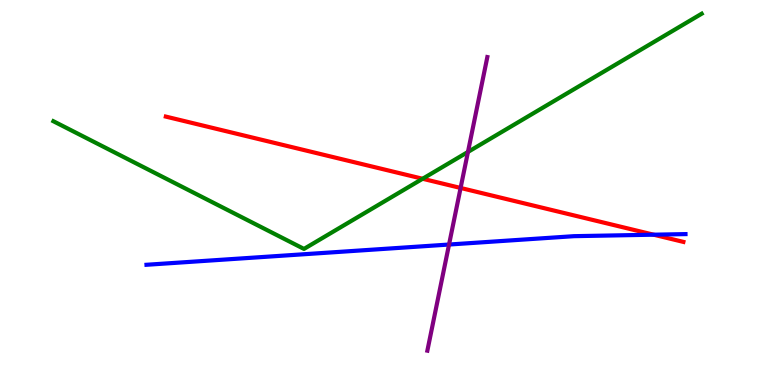[{'lines': ['blue', 'red'], 'intersections': [{'x': 8.43, 'y': 3.9}]}, {'lines': ['green', 'red'], 'intersections': [{'x': 5.45, 'y': 5.36}]}, {'lines': ['purple', 'red'], 'intersections': [{'x': 5.94, 'y': 5.12}]}, {'lines': ['blue', 'green'], 'intersections': []}, {'lines': ['blue', 'purple'], 'intersections': [{'x': 5.79, 'y': 3.65}]}, {'lines': ['green', 'purple'], 'intersections': [{'x': 6.04, 'y': 6.05}]}]